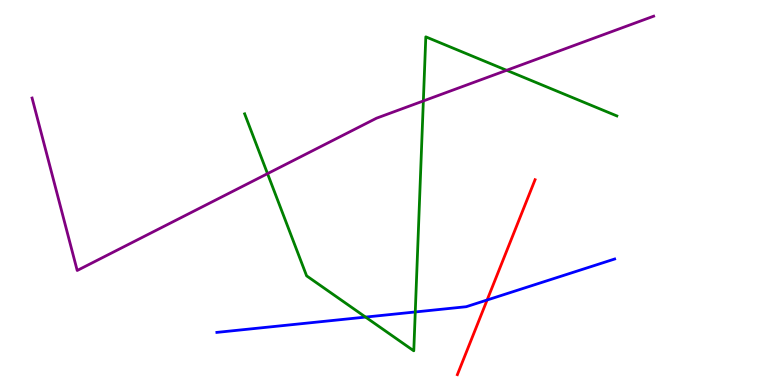[{'lines': ['blue', 'red'], 'intersections': [{'x': 6.29, 'y': 2.21}]}, {'lines': ['green', 'red'], 'intersections': []}, {'lines': ['purple', 'red'], 'intersections': []}, {'lines': ['blue', 'green'], 'intersections': [{'x': 4.72, 'y': 1.76}, {'x': 5.36, 'y': 1.9}]}, {'lines': ['blue', 'purple'], 'intersections': []}, {'lines': ['green', 'purple'], 'intersections': [{'x': 3.45, 'y': 5.49}, {'x': 5.46, 'y': 7.38}, {'x': 6.54, 'y': 8.17}]}]